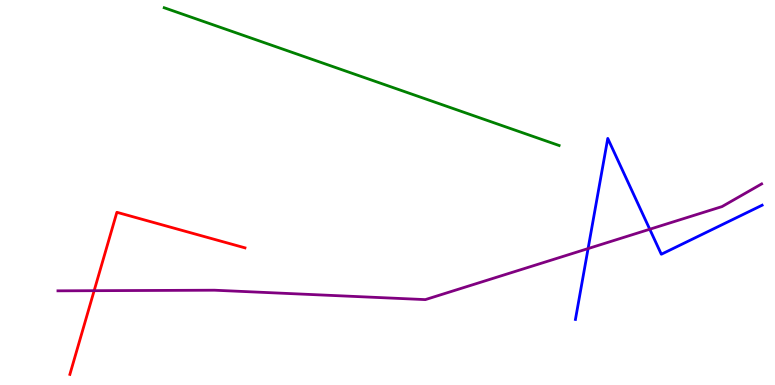[{'lines': ['blue', 'red'], 'intersections': []}, {'lines': ['green', 'red'], 'intersections': []}, {'lines': ['purple', 'red'], 'intersections': [{'x': 1.21, 'y': 2.45}]}, {'lines': ['blue', 'green'], 'intersections': []}, {'lines': ['blue', 'purple'], 'intersections': [{'x': 7.59, 'y': 3.54}, {'x': 8.38, 'y': 4.05}]}, {'lines': ['green', 'purple'], 'intersections': []}]